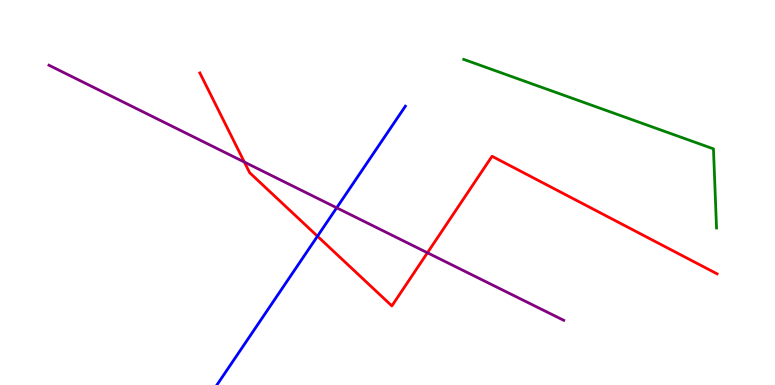[{'lines': ['blue', 'red'], 'intersections': [{'x': 4.1, 'y': 3.86}]}, {'lines': ['green', 'red'], 'intersections': []}, {'lines': ['purple', 'red'], 'intersections': [{'x': 3.15, 'y': 5.79}, {'x': 5.52, 'y': 3.43}]}, {'lines': ['blue', 'green'], 'intersections': []}, {'lines': ['blue', 'purple'], 'intersections': [{'x': 4.34, 'y': 4.6}]}, {'lines': ['green', 'purple'], 'intersections': []}]